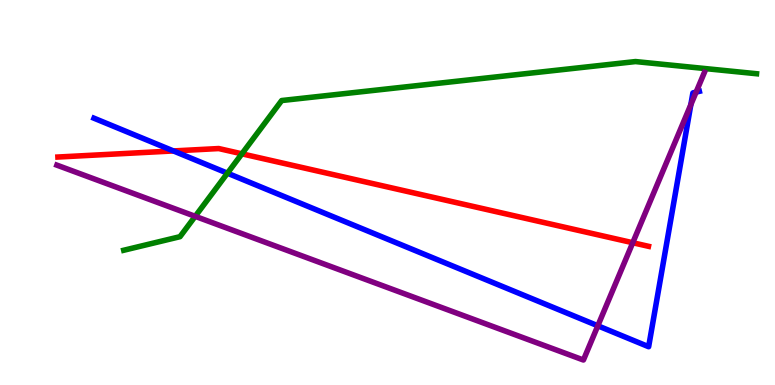[{'lines': ['blue', 'red'], 'intersections': [{'x': 2.24, 'y': 6.08}]}, {'lines': ['green', 'red'], 'intersections': [{'x': 3.12, 'y': 6.0}]}, {'lines': ['purple', 'red'], 'intersections': [{'x': 8.16, 'y': 3.7}]}, {'lines': ['blue', 'green'], 'intersections': [{'x': 2.93, 'y': 5.5}]}, {'lines': ['blue', 'purple'], 'intersections': [{'x': 7.71, 'y': 1.54}, {'x': 8.91, 'y': 7.28}, {'x': 8.98, 'y': 7.61}]}, {'lines': ['green', 'purple'], 'intersections': [{'x': 2.52, 'y': 4.38}]}]